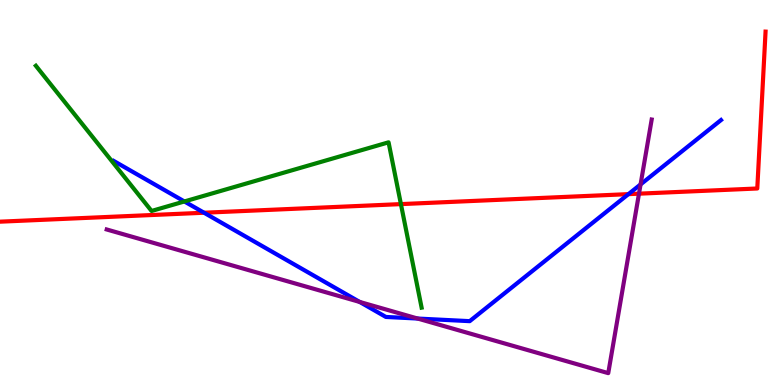[{'lines': ['blue', 'red'], 'intersections': [{'x': 2.63, 'y': 4.47}, {'x': 8.11, 'y': 4.96}]}, {'lines': ['green', 'red'], 'intersections': [{'x': 5.17, 'y': 4.7}]}, {'lines': ['purple', 'red'], 'intersections': [{'x': 8.25, 'y': 4.97}]}, {'lines': ['blue', 'green'], 'intersections': [{'x': 2.38, 'y': 4.77}]}, {'lines': ['blue', 'purple'], 'intersections': [{'x': 4.64, 'y': 2.16}, {'x': 5.39, 'y': 1.73}, {'x': 8.27, 'y': 5.21}]}, {'lines': ['green', 'purple'], 'intersections': []}]